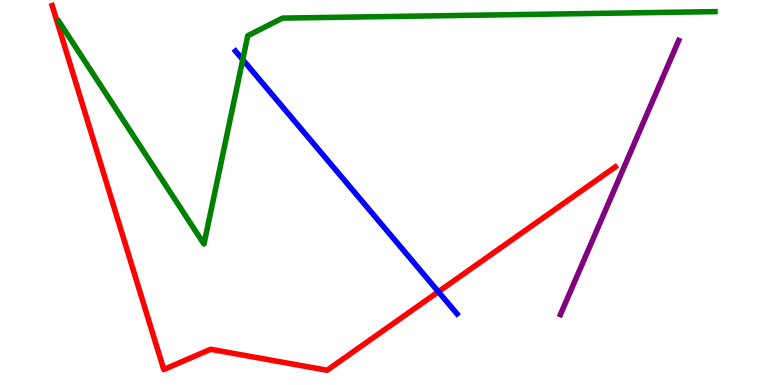[{'lines': ['blue', 'red'], 'intersections': [{'x': 5.66, 'y': 2.42}]}, {'lines': ['green', 'red'], 'intersections': []}, {'lines': ['purple', 'red'], 'intersections': []}, {'lines': ['blue', 'green'], 'intersections': [{'x': 3.13, 'y': 8.45}]}, {'lines': ['blue', 'purple'], 'intersections': []}, {'lines': ['green', 'purple'], 'intersections': []}]